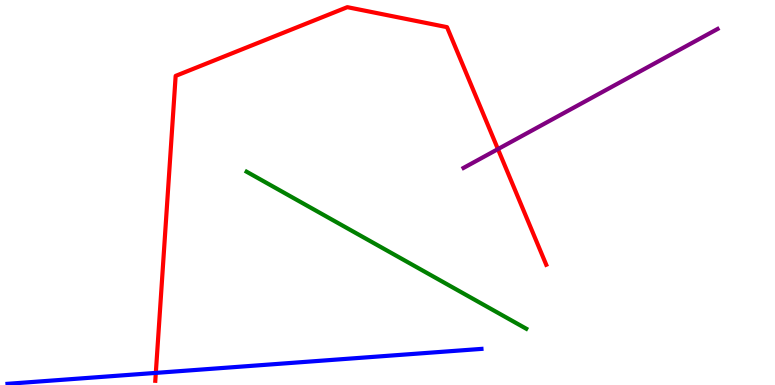[{'lines': ['blue', 'red'], 'intersections': [{'x': 2.01, 'y': 0.314}]}, {'lines': ['green', 'red'], 'intersections': []}, {'lines': ['purple', 'red'], 'intersections': [{'x': 6.43, 'y': 6.13}]}, {'lines': ['blue', 'green'], 'intersections': []}, {'lines': ['blue', 'purple'], 'intersections': []}, {'lines': ['green', 'purple'], 'intersections': []}]